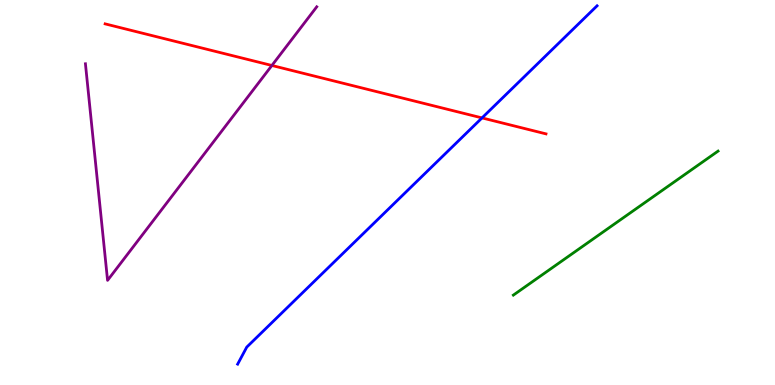[{'lines': ['blue', 'red'], 'intersections': [{'x': 6.22, 'y': 6.94}]}, {'lines': ['green', 'red'], 'intersections': []}, {'lines': ['purple', 'red'], 'intersections': [{'x': 3.51, 'y': 8.3}]}, {'lines': ['blue', 'green'], 'intersections': []}, {'lines': ['blue', 'purple'], 'intersections': []}, {'lines': ['green', 'purple'], 'intersections': []}]